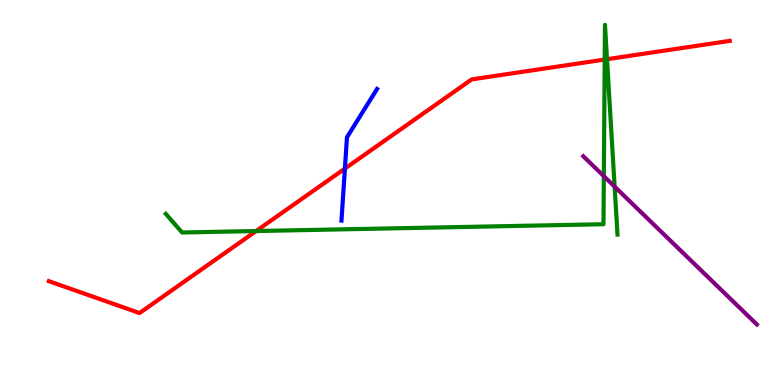[{'lines': ['blue', 'red'], 'intersections': [{'x': 4.45, 'y': 5.62}]}, {'lines': ['green', 'red'], 'intersections': [{'x': 3.3, 'y': 4.0}, {'x': 7.8, 'y': 8.45}, {'x': 7.83, 'y': 8.46}]}, {'lines': ['purple', 'red'], 'intersections': []}, {'lines': ['blue', 'green'], 'intersections': []}, {'lines': ['blue', 'purple'], 'intersections': []}, {'lines': ['green', 'purple'], 'intersections': [{'x': 7.79, 'y': 5.42}, {'x': 7.93, 'y': 5.15}]}]